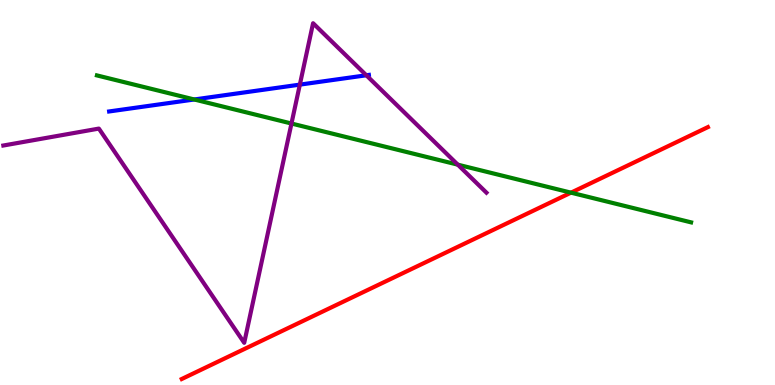[{'lines': ['blue', 'red'], 'intersections': []}, {'lines': ['green', 'red'], 'intersections': [{'x': 7.37, 'y': 5.0}]}, {'lines': ['purple', 'red'], 'intersections': []}, {'lines': ['blue', 'green'], 'intersections': [{'x': 2.51, 'y': 7.42}]}, {'lines': ['blue', 'purple'], 'intersections': [{'x': 3.87, 'y': 7.8}, {'x': 4.73, 'y': 8.04}]}, {'lines': ['green', 'purple'], 'intersections': [{'x': 3.76, 'y': 6.79}, {'x': 5.91, 'y': 5.72}]}]